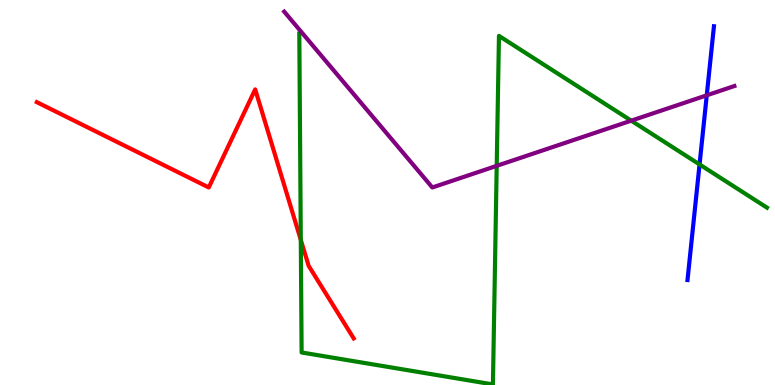[{'lines': ['blue', 'red'], 'intersections': []}, {'lines': ['green', 'red'], 'intersections': [{'x': 3.88, 'y': 3.77}]}, {'lines': ['purple', 'red'], 'intersections': []}, {'lines': ['blue', 'green'], 'intersections': [{'x': 9.03, 'y': 5.73}]}, {'lines': ['blue', 'purple'], 'intersections': [{'x': 9.12, 'y': 7.52}]}, {'lines': ['green', 'purple'], 'intersections': [{'x': 6.41, 'y': 5.69}, {'x': 8.15, 'y': 6.87}]}]